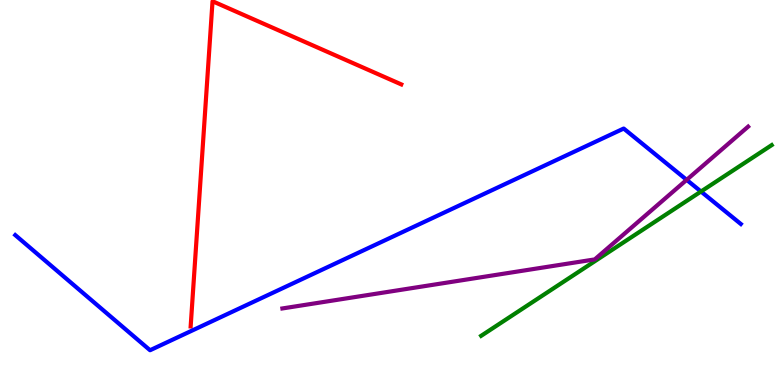[{'lines': ['blue', 'red'], 'intersections': []}, {'lines': ['green', 'red'], 'intersections': []}, {'lines': ['purple', 'red'], 'intersections': []}, {'lines': ['blue', 'green'], 'intersections': [{'x': 9.05, 'y': 5.03}]}, {'lines': ['blue', 'purple'], 'intersections': [{'x': 8.86, 'y': 5.33}]}, {'lines': ['green', 'purple'], 'intersections': []}]